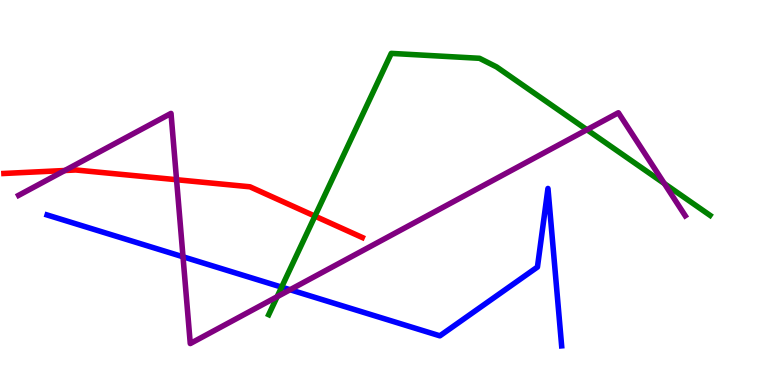[{'lines': ['blue', 'red'], 'intersections': []}, {'lines': ['green', 'red'], 'intersections': [{'x': 4.06, 'y': 4.39}]}, {'lines': ['purple', 'red'], 'intersections': [{'x': 0.836, 'y': 5.57}, {'x': 2.28, 'y': 5.33}]}, {'lines': ['blue', 'green'], 'intersections': [{'x': 3.63, 'y': 2.54}]}, {'lines': ['blue', 'purple'], 'intersections': [{'x': 2.36, 'y': 3.33}, {'x': 3.74, 'y': 2.47}]}, {'lines': ['green', 'purple'], 'intersections': [{'x': 3.58, 'y': 2.29}, {'x': 7.57, 'y': 6.63}, {'x': 8.57, 'y': 5.23}]}]